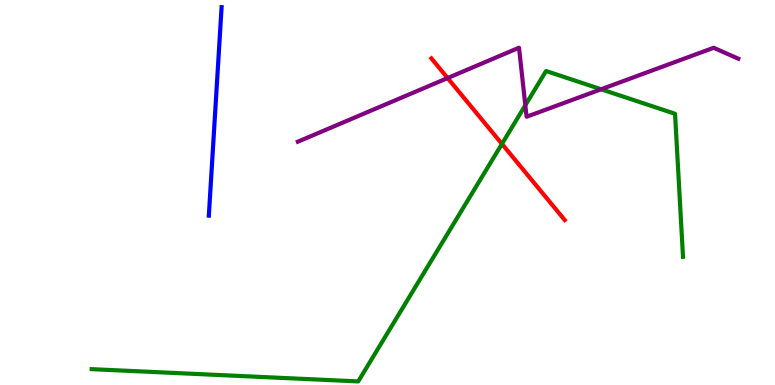[{'lines': ['blue', 'red'], 'intersections': []}, {'lines': ['green', 'red'], 'intersections': [{'x': 6.48, 'y': 6.26}]}, {'lines': ['purple', 'red'], 'intersections': [{'x': 5.78, 'y': 7.97}]}, {'lines': ['blue', 'green'], 'intersections': []}, {'lines': ['blue', 'purple'], 'intersections': []}, {'lines': ['green', 'purple'], 'intersections': [{'x': 6.78, 'y': 7.27}, {'x': 7.76, 'y': 7.68}]}]